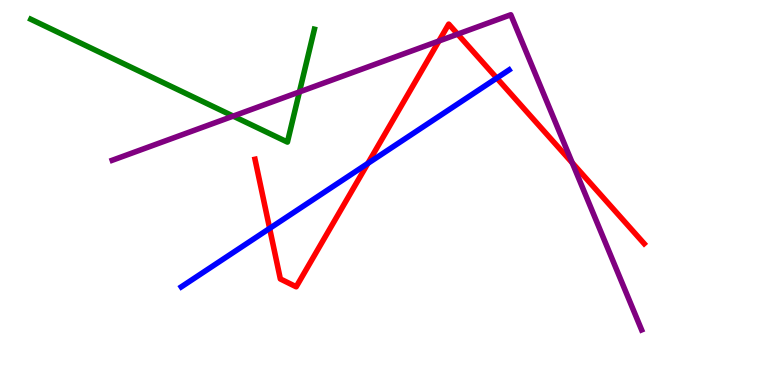[{'lines': ['blue', 'red'], 'intersections': [{'x': 3.48, 'y': 4.07}, {'x': 4.75, 'y': 5.76}, {'x': 6.41, 'y': 7.97}]}, {'lines': ['green', 'red'], 'intersections': []}, {'lines': ['purple', 'red'], 'intersections': [{'x': 5.66, 'y': 8.94}, {'x': 5.91, 'y': 9.11}, {'x': 7.38, 'y': 5.77}]}, {'lines': ['blue', 'green'], 'intersections': []}, {'lines': ['blue', 'purple'], 'intersections': []}, {'lines': ['green', 'purple'], 'intersections': [{'x': 3.01, 'y': 6.98}, {'x': 3.86, 'y': 7.61}]}]